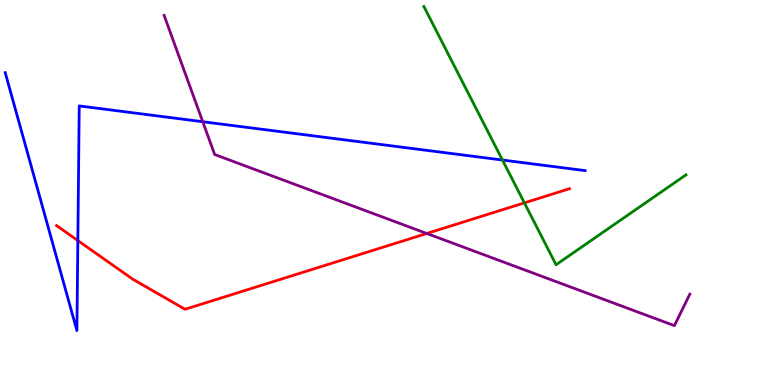[{'lines': ['blue', 'red'], 'intersections': [{'x': 1.0, 'y': 3.75}]}, {'lines': ['green', 'red'], 'intersections': [{'x': 6.77, 'y': 4.73}]}, {'lines': ['purple', 'red'], 'intersections': [{'x': 5.51, 'y': 3.94}]}, {'lines': ['blue', 'green'], 'intersections': [{'x': 6.48, 'y': 5.84}]}, {'lines': ['blue', 'purple'], 'intersections': [{'x': 2.62, 'y': 6.84}]}, {'lines': ['green', 'purple'], 'intersections': []}]